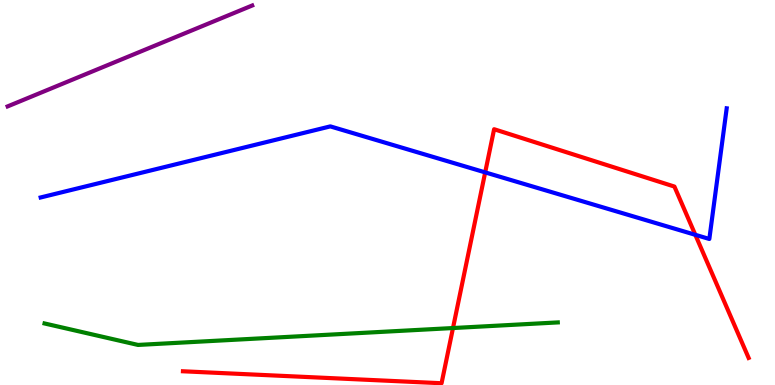[{'lines': ['blue', 'red'], 'intersections': [{'x': 6.26, 'y': 5.52}, {'x': 8.97, 'y': 3.9}]}, {'lines': ['green', 'red'], 'intersections': [{'x': 5.84, 'y': 1.48}]}, {'lines': ['purple', 'red'], 'intersections': []}, {'lines': ['blue', 'green'], 'intersections': []}, {'lines': ['blue', 'purple'], 'intersections': []}, {'lines': ['green', 'purple'], 'intersections': []}]